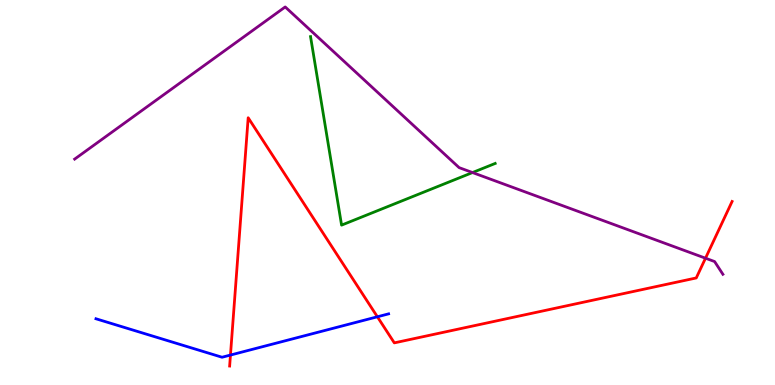[{'lines': ['blue', 'red'], 'intersections': [{'x': 2.97, 'y': 0.778}, {'x': 4.87, 'y': 1.77}]}, {'lines': ['green', 'red'], 'intersections': []}, {'lines': ['purple', 'red'], 'intersections': [{'x': 9.1, 'y': 3.29}]}, {'lines': ['blue', 'green'], 'intersections': []}, {'lines': ['blue', 'purple'], 'intersections': []}, {'lines': ['green', 'purple'], 'intersections': [{'x': 6.1, 'y': 5.52}]}]